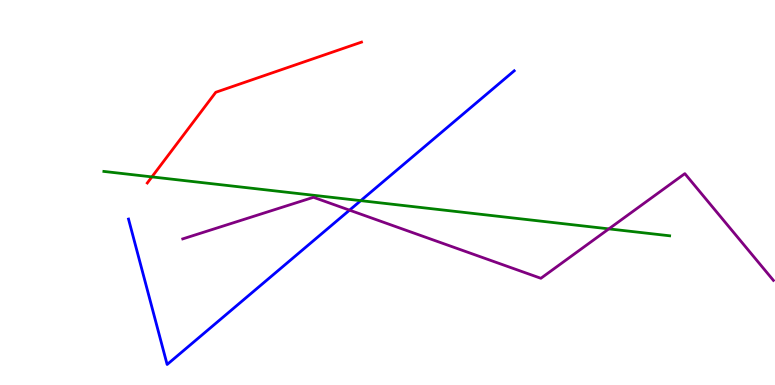[{'lines': ['blue', 'red'], 'intersections': []}, {'lines': ['green', 'red'], 'intersections': [{'x': 1.96, 'y': 5.41}]}, {'lines': ['purple', 'red'], 'intersections': []}, {'lines': ['blue', 'green'], 'intersections': [{'x': 4.66, 'y': 4.79}]}, {'lines': ['blue', 'purple'], 'intersections': [{'x': 4.51, 'y': 4.54}]}, {'lines': ['green', 'purple'], 'intersections': [{'x': 7.86, 'y': 4.06}]}]